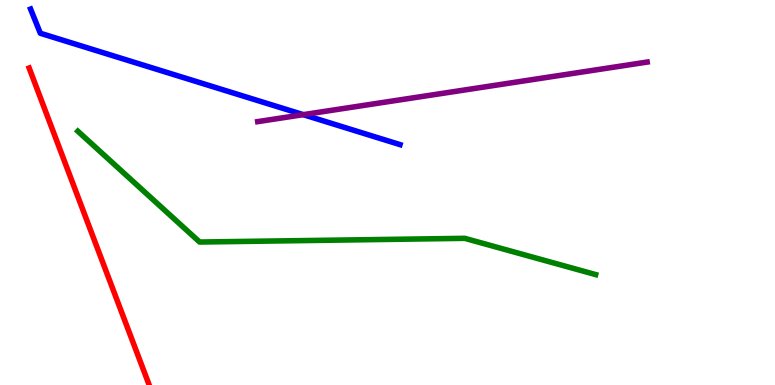[{'lines': ['blue', 'red'], 'intersections': []}, {'lines': ['green', 'red'], 'intersections': []}, {'lines': ['purple', 'red'], 'intersections': []}, {'lines': ['blue', 'green'], 'intersections': []}, {'lines': ['blue', 'purple'], 'intersections': [{'x': 3.91, 'y': 7.02}]}, {'lines': ['green', 'purple'], 'intersections': []}]